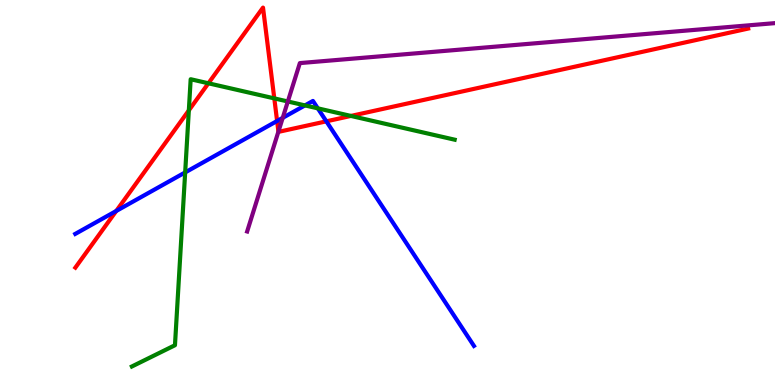[{'lines': ['blue', 'red'], 'intersections': [{'x': 1.5, 'y': 4.52}, {'x': 3.58, 'y': 6.86}, {'x': 4.21, 'y': 6.85}]}, {'lines': ['green', 'red'], 'intersections': [{'x': 2.44, 'y': 7.13}, {'x': 2.69, 'y': 7.84}, {'x': 3.54, 'y': 7.44}, {'x': 4.53, 'y': 6.99}]}, {'lines': ['purple', 'red'], 'intersections': [{'x': 3.59, 'y': 6.58}]}, {'lines': ['blue', 'green'], 'intersections': [{'x': 2.39, 'y': 5.52}, {'x': 3.93, 'y': 7.26}, {'x': 4.1, 'y': 7.19}]}, {'lines': ['blue', 'purple'], 'intersections': [{'x': 3.65, 'y': 6.94}]}, {'lines': ['green', 'purple'], 'intersections': [{'x': 3.71, 'y': 7.36}]}]